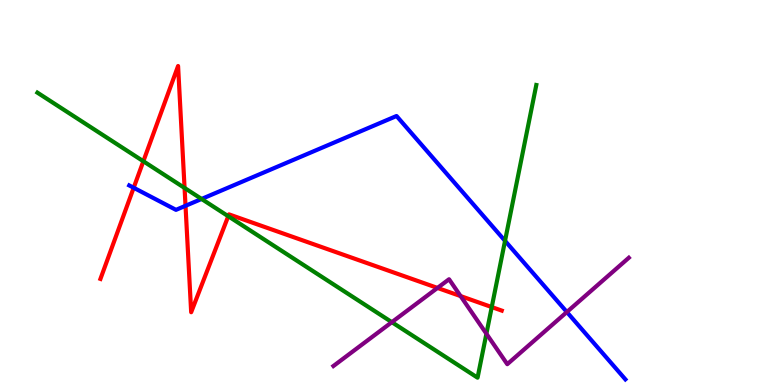[{'lines': ['blue', 'red'], 'intersections': [{'x': 1.72, 'y': 5.12}, {'x': 2.39, 'y': 4.65}]}, {'lines': ['green', 'red'], 'intersections': [{'x': 1.85, 'y': 5.81}, {'x': 2.38, 'y': 5.12}, {'x': 2.95, 'y': 4.38}, {'x': 6.35, 'y': 2.02}]}, {'lines': ['purple', 'red'], 'intersections': [{'x': 5.64, 'y': 2.52}, {'x': 5.94, 'y': 2.31}]}, {'lines': ['blue', 'green'], 'intersections': [{'x': 2.6, 'y': 4.83}, {'x': 6.52, 'y': 3.74}]}, {'lines': ['blue', 'purple'], 'intersections': [{'x': 7.31, 'y': 1.9}]}, {'lines': ['green', 'purple'], 'intersections': [{'x': 5.06, 'y': 1.63}, {'x': 6.28, 'y': 1.33}]}]